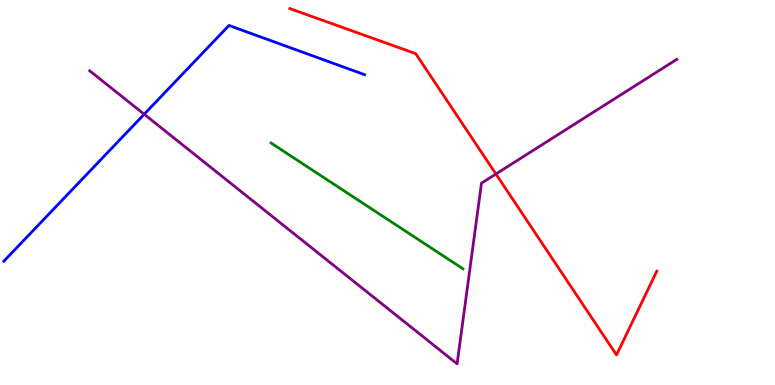[{'lines': ['blue', 'red'], 'intersections': []}, {'lines': ['green', 'red'], 'intersections': []}, {'lines': ['purple', 'red'], 'intersections': [{'x': 6.4, 'y': 5.48}]}, {'lines': ['blue', 'green'], 'intersections': []}, {'lines': ['blue', 'purple'], 'intersections': [{'x': 1.86, 'y': 7.03}]}, {'lines': ['green', 'purple'], 'intersections': []}]